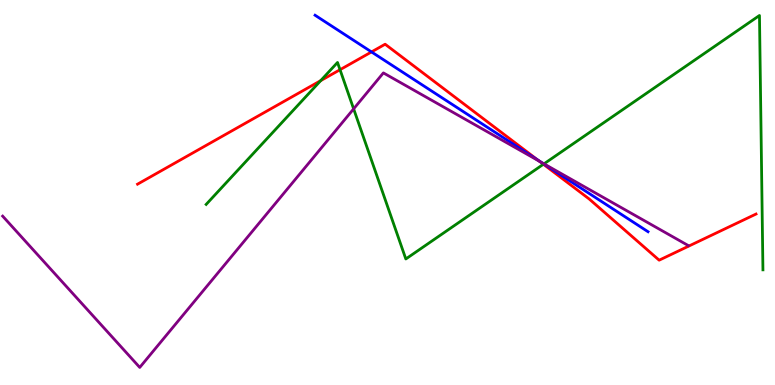[{'lines': ['blue', 'red'], 'intersections': [{'x': 4.79, 'y': 8.65}, {'x': 6.95, 'y': 5.83}]}, {'lines': ['green', 'red'], 'intersections': [{'x': 4.14, 'y': 7.91}, {'x': 4.39, 'y': 8.19}, {'x': 7.01, 'y': 5.73}]}, {'lines': ['purple', 'red'], 'intersections': [{'x': 6.96, 'y': 5.81}]}, {'lines': ['blue', 'green'], 'intersections': [{'x': 7.02, 'y': 5.74}]}, {'lines': ['blue', 'purple'], 'intersections': [{'x': 6.98, 'y': 5.79}]}, {'lines': ['green', 'purple'], 'intersections': [{'x': 4.56, 'y': 7.17}, {'x': 7.02, 'y': 5.74}]}]